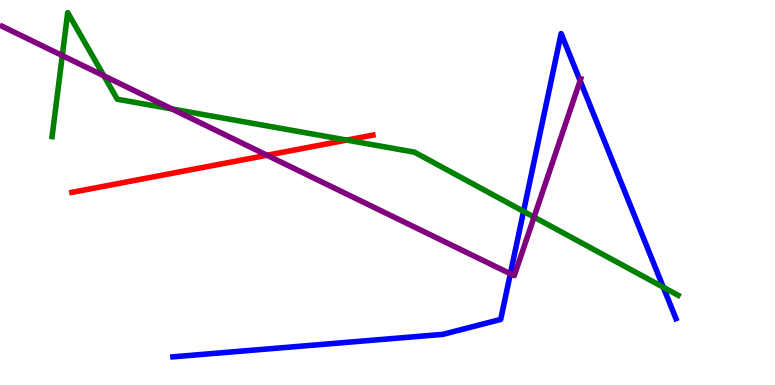[{'lines': ['blue', 'red'], 'intersections': []}, {'lines': ['green', 'red'], 'intersections': [{'x': 4.47, 'y': 6.36}]}, {'lines': ['purple', 'red'], 'intersections': [{'x': 3.45, 'y': 5.97}]}, {'lines': ['blue', 'green'], 'intersections': [{'x': 6.76, 'y': 4.51}, {'x': 8.56, 'y': 2.54}]}, {'lines': ['blue', 'purple'], 'intersections': [{'x': 6.59, 'y': 2.89}, {'x': 7.49, 'y': 7.9}]}, {'lines': ['green', 'purple'], 'intersections': [{'x': 0.804, 'y': 8.56}, {'x': 1.34, 'y': 8.03}, {'x': 2.22, 'y': 7.17}, {'x': 6.89, 'y': 4.36}]}]